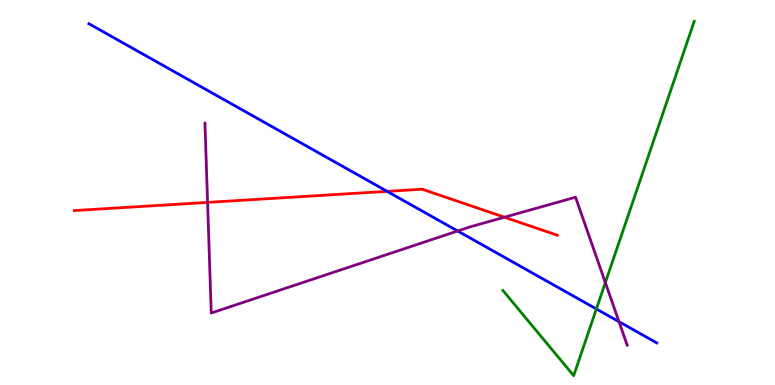[{'lines': ['blue', 'red'], 'intersections': [{'x': 5.0, 'y': 5.03}]}, {'lines': ['green', 'red'], 'intersections': []}, {'lines': ['purple', 'red'], 'intersections': [{'x': 2.68, 'y': 4.74}, {'x': 6.51, 'y': 4.36}]}, {'lines': ['blue', 'green'], 'intersections': [{'x': 7.7, 'y': 1.98}]}, {'lines': ['blue', 'purple'], 'intersections': [{'x': 5.91, 'y': 4.0}, {'x': 7.99, 'y': 1.64}]}, {'lines': ['green', 'purple'], 'intersections': [{'x': 7.81, 'y': 2.66}]}]